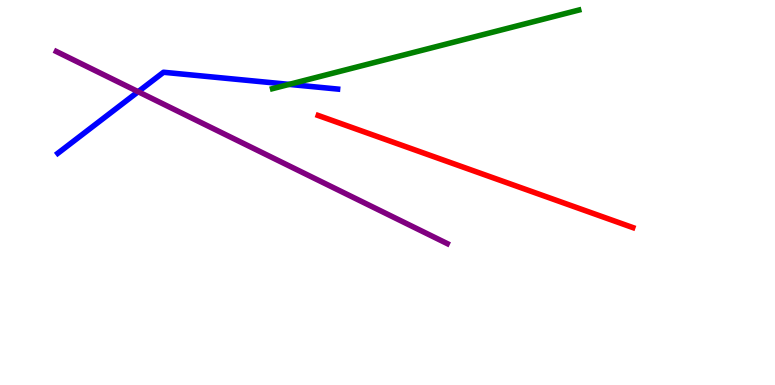[{'lines': ['blue', 'red'], 'intersections': []}, {'lines': ['green', 'red'], 'intersections': []}, {'lines': ['purple', 'red'], 'intersections': []}, {'lines': ['blue', 'green'], 'intersections': [{'x': 3.73, 'y': 7.81}]}, {'lines': ['blue', 'purple'], 'intersections': [{'x': 1.78, 'y': 7.62}]}, {'lines': ['green', 'purple'], 'intersections': []}]